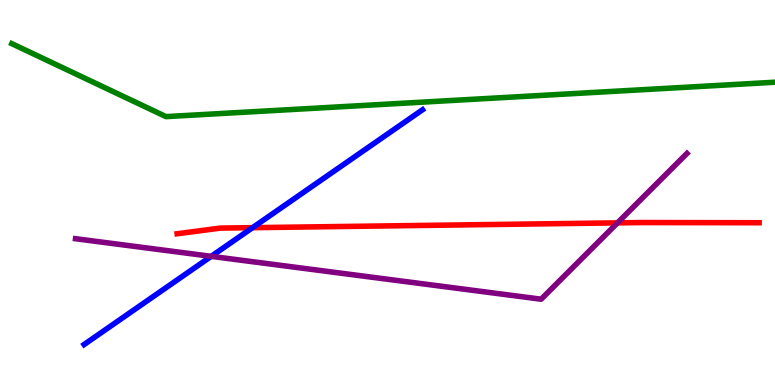[{'lines': ['blue', 'red'], 'intersections': [{'x': 3.26, 'y': 4.09}]}, {'lines': ['green', 'red'], 'intersections': []}, {'lines': ['purple', 'red'], 'intersections': [{'x': 7.97, 'y': 4.21}]}, {'lines': ['blue', 'green'], 'intersections': []}, {'lines': ['blue', 'purple'], 'intersections': [{'x': 2.73, 'y': 3.34}]}, {'lines': ['green', 'purple'], 'intersections': []}]